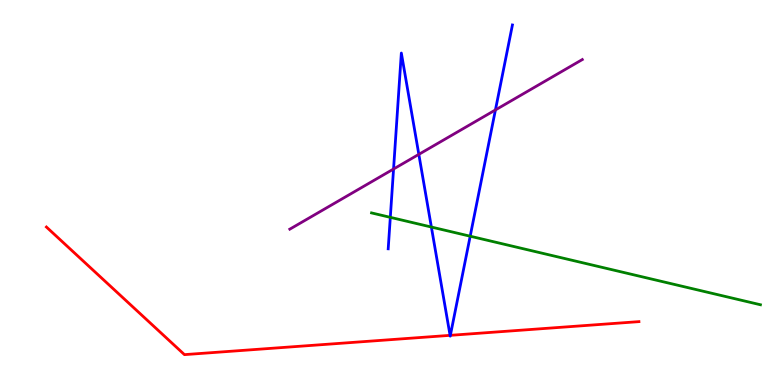[{'lines': ['blue', 'red'], 'intersections': [{'x': 5.81, 'y': 1.29}, {'x': 5.81, 'y': 1.29}]}, {'lines': ['green', 'red'], 'intersections': []}, {'lines': ['purple', 'red'], 'intersections': []}, {'lines': ['blue', 'green'], 'intersections': [{'x': 5.04, 'y': 4.35}, {'x': 5.57, 'y': 4.1}, {'x': 6.07, 'y': 3.86}]}, {'lines': ['blue', 'purple'], 'intersections': [{'x': 5.08, 'y': 5.61}, {'x': 5.4, 'y': 5.99}, {'x': 6.39, 'y': 7.14}]}, {'lines': ['green', 'purple'], 'intersections': []}]